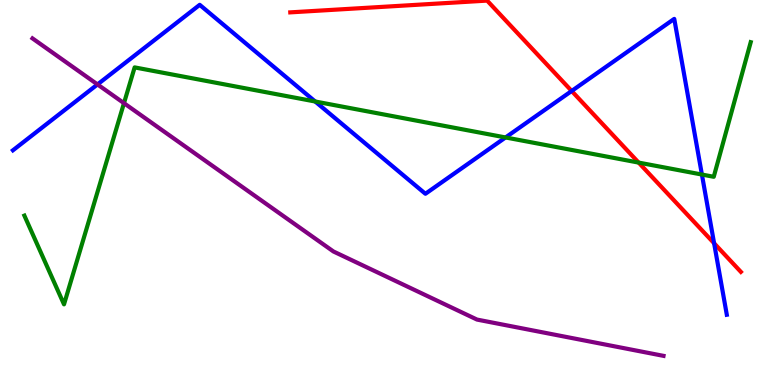[{'lines': ['blue', 'red'], 'intersections': [{'x': 7.38, 'y': 7.64}, {'x': 9.21, 'y': 3.68}]}, {'lines': ['green', 'red'], 'intersections': [{'x': 8.24, 'y': 5.78}]}, {'lines': ['purple', 'red'], 'intersections': []}, {'lines': ['blue', 'green'], 'intersections': [{'x': 4.07, 'y': 7.36}, {'x': 6.52, 'y': 6.43}, {'x': 9.06, 'y': 5.47}]}, {'lines': ['blue', 'purple'], 'intersections': [{'x': 1.26, 'y': 7.81}]}, {'lines': ['green', 'purple'], 'intersections': [{'x': 1.6, 'y': 7.32}]}]